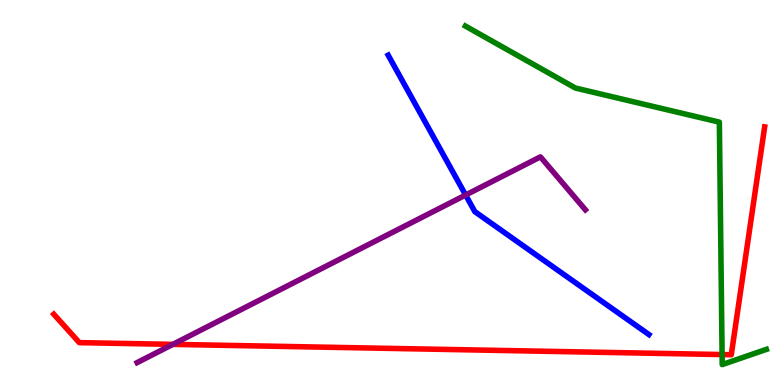[{'lines': ['blue', 'red'], 'intersections': []}, {'lines': ['green', 'red'], 'intersections': [{'x': 9.32, 'y': 0.791}]}, {'lines': ['purple', 'red'], 'intersections': [{'x': 2.23, 'y': 1.06}]}, {'lines': ['blue', 'green'], 'intersections': []}, {'lines': ['blue', 'purple'], 'intersections': [{'x': 6.01, 'y': 4.93}]}, {'lines': ['green', 'purple'], 'intersections': []}]